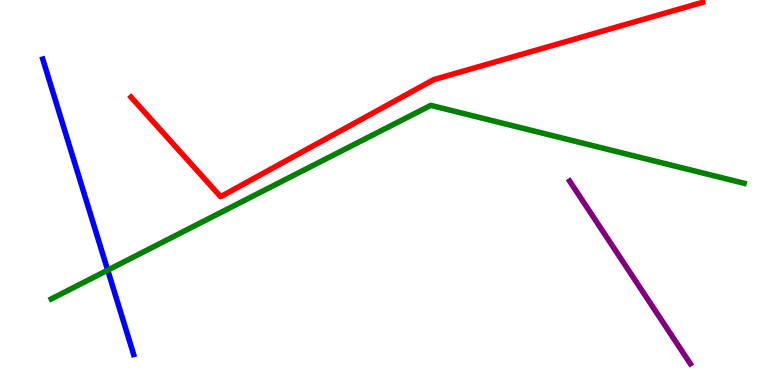[{'lines': ['blue', 'red'], 'intersections': []}, {'lines': ['green', 'red'], 'intersections': []}, {'lines': ['purple', 'red'], 'intersections': []}, {'lines': ['blue', 'green'], 'intersections': [{'x': 1.39, 'y': 2.98}]}, {'lines': ['blue', 'purple'], 'intersections': []}, {'lines': ['green', 'purple'], 'intersections': []}]